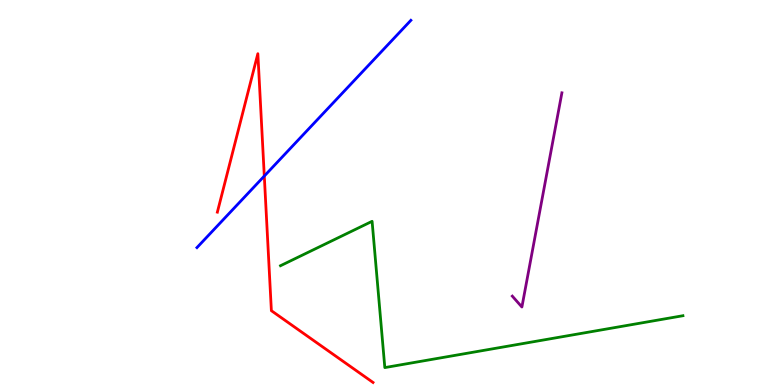[{'lines': ['blue', 'red'], 'intersections': [{'x': 3.41, 'y': 5.43}]}, {'lines': ['green', 'red'], 'intersections': []}, {'lines': ['purple', 'red'], 'intersections': []}, {'lines': ['blue', 'green'], 'intersections': []}, {'lines': ['blue', 'purple'], 'intersections': []}, {'lines': ['green', 'purple'], 'intersections': []}]